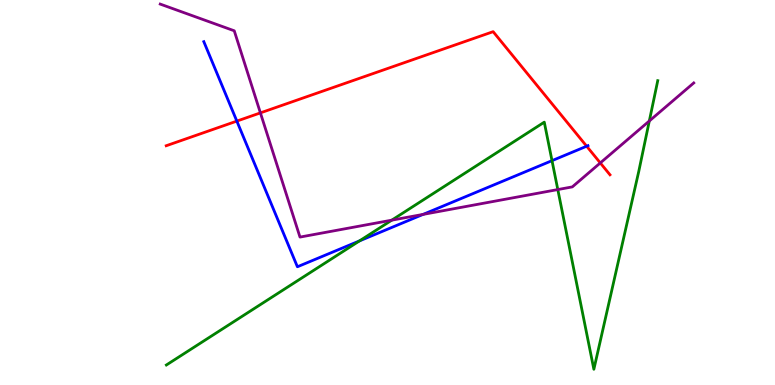[{'lines': ['blue', 'red'], 'intersections': [{'x': 3.06, 'y': 6.85}, {'x': 7.57, 'y': 6.2}]}, {'lines': ['green', 'red'], 'intersections': []}, {'lines': ['purple', 'red'], 'intersections': [{'x': 3.36, 'y': 7.07}, {'x': 7.75, 'y': 5.77}]}, {'lines': ['blue', 'green'], 'intersections': [{'x': 4.64, 'y': 3.74}, {'x': 7.12, 'y': 5.83}]}, {'lines': ['blue', 'purple'], 'intersections': [{'x': 5.46, 'y': 4.43}]}, {'lines': ['green', 'purple'], 'intersections': [{'x': 5.05, 'y': 4.28}, {'x': 7.2, 'y': 5.08}, {'x': 8.38, 'y': 6.86}]}]